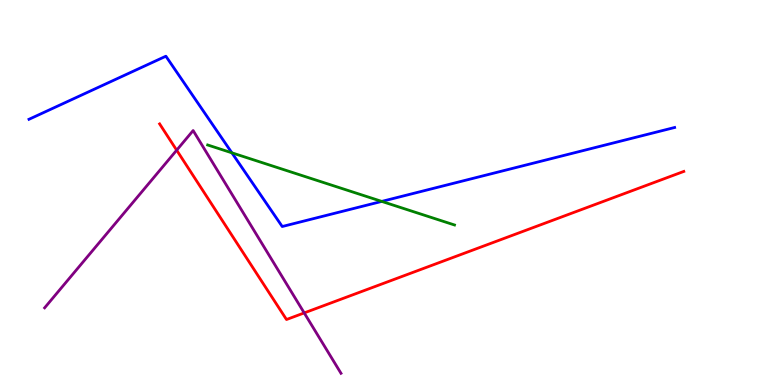[{'lines': ['blue', 'red'], 'intersections': []}, {'lines': ['green', 'red'], 'intersections': []}, {'lines': ['purple', 'red'], 'intersections': [{'x': 2.28, 'y': 6.1}, {'x': 3.93, 'y': 1.87}]}, {'lines': ['blue', 'green'], 'intersections': [{'x': 2.99, 'y': 6.03}, {'x': 4.93, 'y': 4.77}]}, {'lines': ['blue', 'purple'], 'intersections': []}, {'lines': ['green', 'purple'], 'intersections': []}]